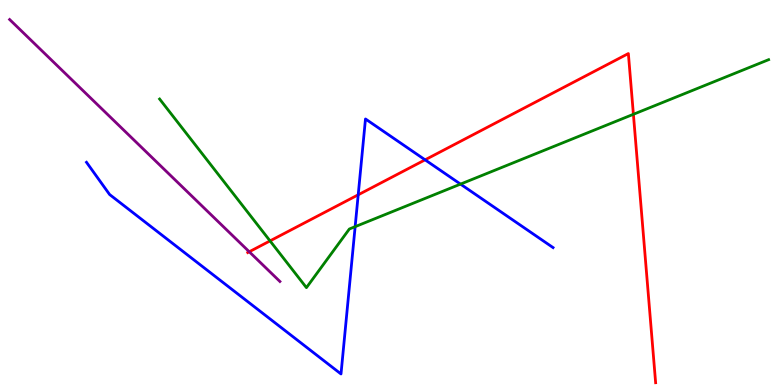[{'lines': ['blue', 'red'], 'intersections': [{'x': 4.62, 'y': 4.94}, {'x': 5.49, 'y': 5.85}]}, {'lines': ['green', 'red'], 'intersections': [{'x': 3.48, 'y': 3.74}, {'x': 8.17, 'y': 7.03}]}, {'lines': ['purple', 'red'], 'intersections': [{'x': 3.22, 'y': 3.46}]}, {'lines': ['blue', 'green'], 'intersections': [{'x': 4.58, 'y': 4.11}, {'x': 5.94, 'y': 5.22}]}, {'lines': ['blue', 'purple'], 'intersections': []}, {'lines': ['green', 'purple'], 'intersections': []}]